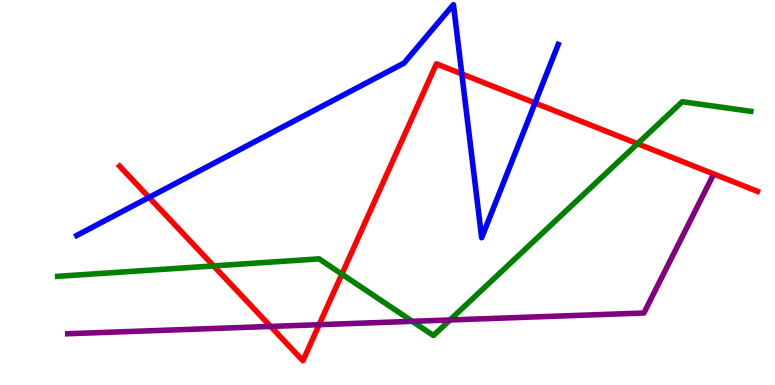[{'lines': ['blue', 'red'], 'intersections': [{'x': 1.92, 'y': 4.87}, {'x': 5.96, 'y': 8.08}, {'x': 6.9, 'y': 7.32}]}, {'lines': ['green', 'red'], 'intersections': [{'x': 2.76, 'y': 3.09}, {'x': 4.41, 'y': 2.88}, {'x': 8.23, 'y': 6.27}]}, {'lines': ['purple', 'red'], 'intersections': [{'x': 3.49, 'y': 1.52}, {'x': 4.12, 'y': 1.57}]}, {'lines': ['blue', 'green'], 'intersections': []}, {'lines': ['blue', 'purple'], 'intersections': []}, {'lines': ['green', 'purple'], 'intersections': [{'x': 5.32, 'y': 1.65}, {'x': 5.81, 'y': 1.69}]}]